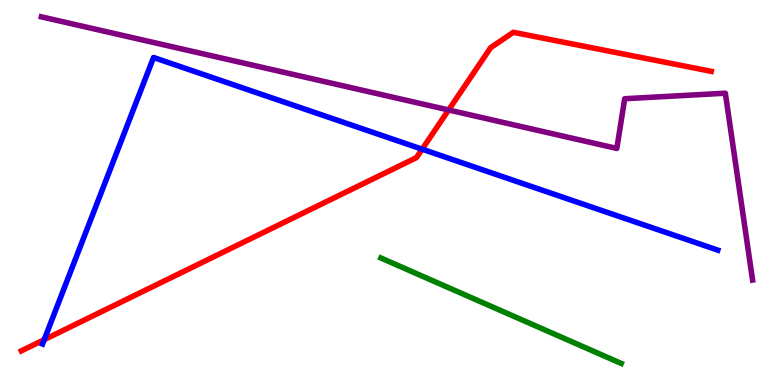[{'lines': ['blue', 'red'], 'intersections': [{'x': 0.571, 'y': 1.18}, {'x': 5.45, 'y': 6.12}]}, {'lines': ['green', 'red'], 'intersections': []}, {'lines': ['purple', 'red'], 'intersections': [{'x': 5.79, 'y': 7.14}]}, {'lines': ['blue', 'green'], 'intersections': []}, {'lines': ['blue', 'purple'], 'intersections': []}, {'lines': ['green', 'purple'], 'intersections': []}]